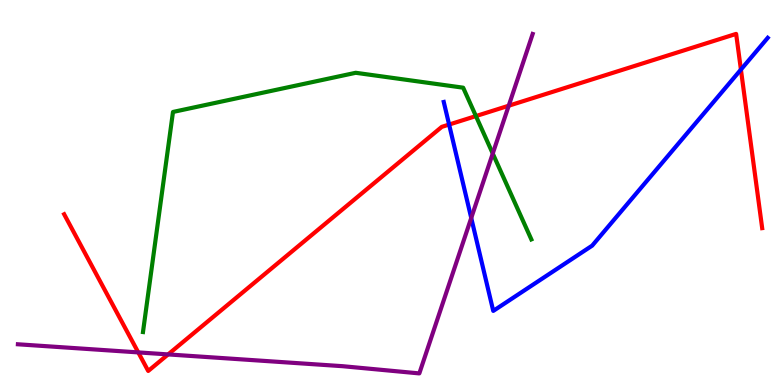[{'lines': ['blue', 'red'], 'intersections': [{'x': 5.79, 'y': 6.77}, {'x': 9.56, 'y': 8.19}]}, {'lines': ['green', 'red'], 'intersections': [{'x': 6.14, 'y': 6.99}]}, {'lines': ['purple', 'red'], 'intersections': [{'x': 1.78, 'y': 0.847}, {'x': 2.17, 'y': 0.794}, {'x': 6.56, 'y': 7.25}]}, {'lines': ['blue', 'green'], 'intersections': []}, {'lines': ['blue', 'purple'], 'intersections': [{'x': 6.08, 'y': 4.34}]}, {'lines': ['green', 'purple'], 'intersections': [{'x': 6.36, 'y': 6.01}]}]